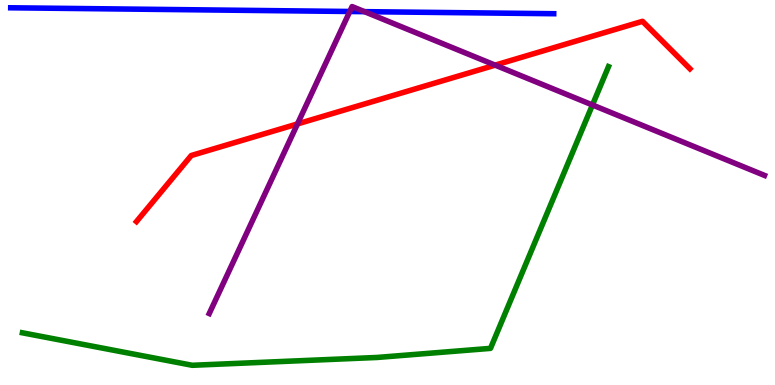[{'lines': ['blue', 'red'], 'intersections': []}, {'lines': ['green', 'red'], 'intersections': []}, {'lines': ['purple', 'red'], 'intersections': [{'x': 3.84, 'y': 6.78}, {'x': 6.39, 'y': 8.31}]}, {'lines': ['blue', 'green'], 'intersections': []}, {'lines': ['blue', 'purple'], 'intersections': [{'x': 4.51, 'y': 9.7}, {'x': 4.7, 'y': 9.7}]}, {'lines': ['green', 'purple'], 'intersections': [{'x': 7.64, 'y': 7.27}]}]